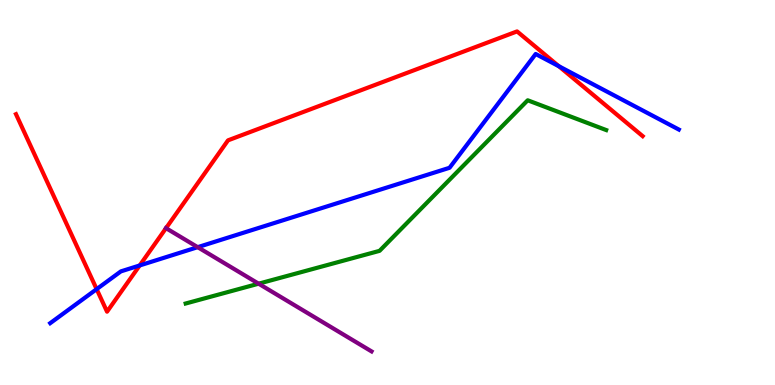[{'lines': ['blue', 'red'], 'intersections': [{'x': 1.25, 'y': 2.49}, {'x': 1.8, 'y': 3.11}, {'x': 7.21, 'y': 8.28}]}, {'lines': ['green', 'red'], 'intersections': []}, {'lines': ['purple', 'red'], 'intersections': [{'x': 2.14, 'y': 4.07}]}, {'lines': ['blue', 'green'], 'intersections': []}, {'lines': ['blue', 'purple'], 'intersections': [{'x': 2.55, 'y': 3.58}]}, {'lines': ['green', 'purple'], 'intersections': [{'x': 3.34, 'y': 2.63}]}]